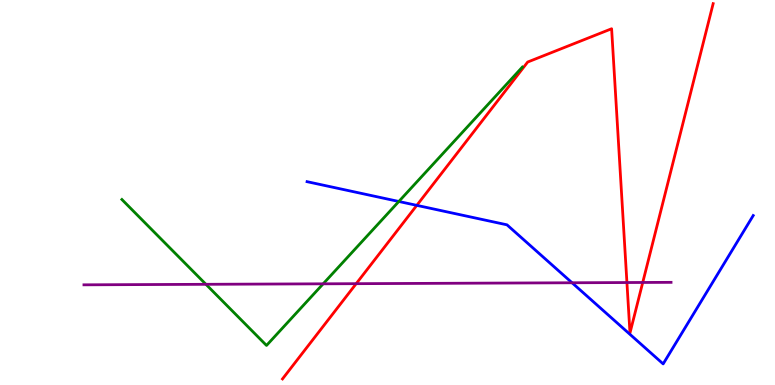[{'lines': ['blue', 'red'], 'intersections': [{'x': 5.38, 'y': 4.67}]}, {'lines': ['green', 'red'], 'intersections': []}, {'lines': ['purple', 'red'], 'intersections': [{'x': 4.6, 'y': 2.63}, {'x': 8.09, 'y': 2.66}, {'x': 8.29, 'y': 2.66}]}, {'lines': ['blue', 'green'], 'intersections': [{'x': 5.15, 'y': 4.77}]}, {'lines': ['blue', 'purple'], 'intersections': [{'x': 7.38, 'y': 2.66}]}, {'lines': ['green', 'purple'], 'intersections': [{'x': 2.66, 'y': 2.62}, {'x': 4.17, 'y': 2.63}]}]